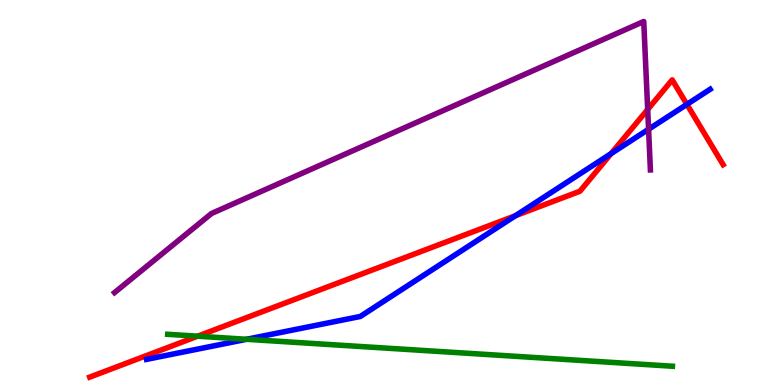[{'lines': ['blue', 'red'], 'intersections': [{'x': 6.65, 'y': 4.4}, {'x': 7.89, 'y': 6.01}, {'x': 8.86, 'y': 7.29}]}, {'lines': ['green', 'red'], 'intersections': [{'x': 2.55, 'y': 1.27}]}, {'lines': ['purple', 'red'], 'intersections': [{'x': 8.36, 'y': 7.16}]}, {'lines': ['blue', 'green'], 'intersections': [{'x': 3.18, 'y': 1.19}]}, {'lines': ['blue', 'purple'], 'intersections': [{'x': 8.37, 'y': 6.64}]}, {'lines': ['green', 'purple'], 'intersections': []}]